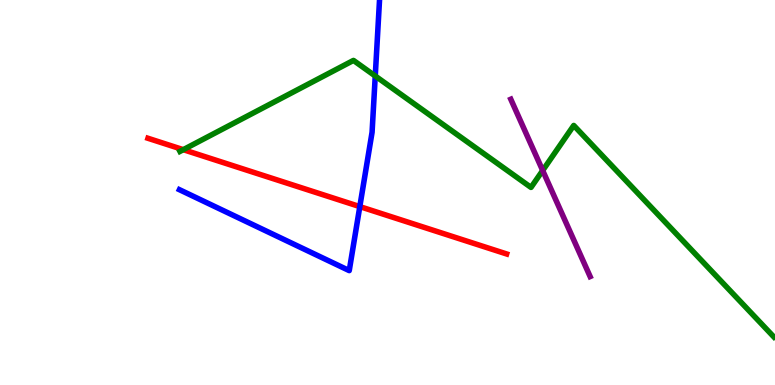[{'lines': ['blue', 'red'], 'intersections': [{'x': 4.64, 'y': 4.63}]}, {'lines': ['green', 'red'], 'intersections': [{'x': 2.37, 'y': 6.11}]}, {'lines': ['purple', 'red'], 'intersections': []}, {'lines': ['blue', 'green'], 'intersections': [{'x': 4.84, 'y': 8.03}]}, {'lines': ['blue', 'purple'], 'intersections': []}, {'lines': ['green', 'purple'], 'intersections': [{'x': 7.0, 'y': 5.57}]}]